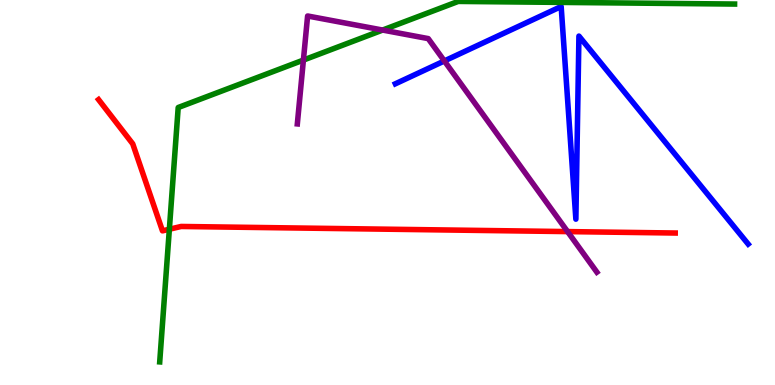[{'lines': ['blue', 'red'], 'intersections': []}, {'lines': ['green', 'red'], 'intersections': [{'x': 2.19, 'y': 4.05}]}, {'lines': ['purple', 'red'], 'intersections': [{'x': 7.32, 'y': 3.98}]}, {'lines': ['blue', 'green'], 'intersections': []}, {'lines': ['blue', 'purple'], 'intersections': [{'x': 5.73, 'y': 8.42}]}, {'lines': ['green', 'purple'], 'intersections': [{'x': 3.91, 'y': 8.44}, {'x': 4.94, 'y': 9.22}]}]